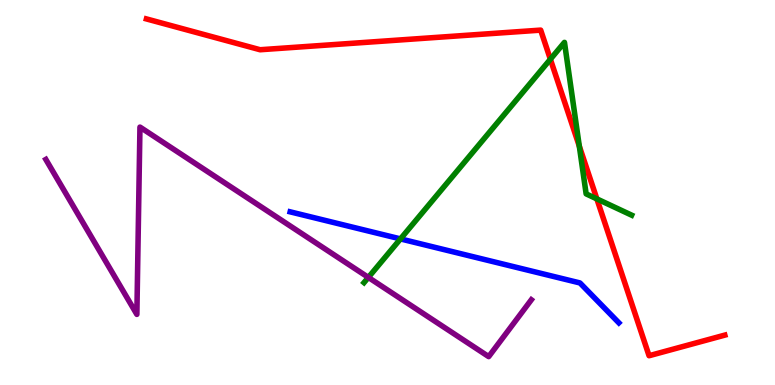[{'lines': ['blue', 'red'], 'intersections': []}, {'lines': ['green', 'red'], 'intersections': [{'x': 7.1, 'y': 8.46}, {'x': 7.47, 'y': 6.2}, {'x': 7.7, 'y': 4.83}]}, {'lines': ['purple', 'red'], 'intersections': []}, {'lines': ['blue', 'green'], 'intersections': [{'x': 5.17, 'y': 3.79}]}, {'lines': ['blue', 'purple'], 'intersections': []}, {'lines': ['green', 'purple'], 'intersections': [{'x': 4.75, 'y': 2.79}]}]